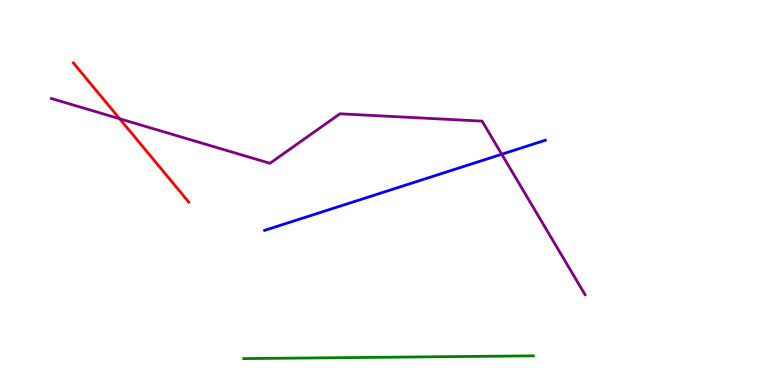[{'lines': ['blue', 'red'], 'intersections': []}, {'lines': ['green', 'red'], 'intersections': []}, {'lines': ['purple', 'red'], 'intersections': [{'x': 1.54, 'y': 6.92}]}, {'lines': ['blue', 'green'], 'intersections': []}, {'lines': ['blue', 'purple'], 'intersections': [{'x': 6.47, 'y': 5.99}]}, {'lines': ['green', 'purple'], 'intersections': []}]